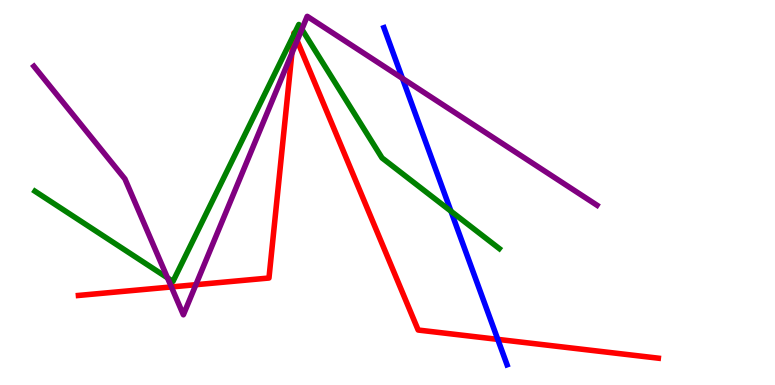[{'lines': ['blue', 'red'], 'intersections': [{'x': 6.42, 'y': 1.19}]}, {'lines': ['green', 'red'], 'intersections': [{'x': 3.79, 'y': 9.09}, {'x': 3.8, 'y': 9.12}]}, {'lines': ['purple', 'red'], 'intersections': [{'x': 2.21, 'y': 2.55}, {'x': 2.53, 'y': 2.61}, {'x': 3.77, 'y': 8.61}, {'x': 3.83, 'y': 8.95}]}, {'lines': ['blue', 'green'], 'intersections': [{'x': 5.82, 'y': 4.51}]}, {'lines': ['blue', 'purple'], 'intersections': [{'x': 5.19, 'y': 7.96}]}, {'lines': ['green', 'purple'], 'intersections': [{'x': 2.16, 'y': 2.78}, {'x': 3.89, 'y': 9.24}]}]